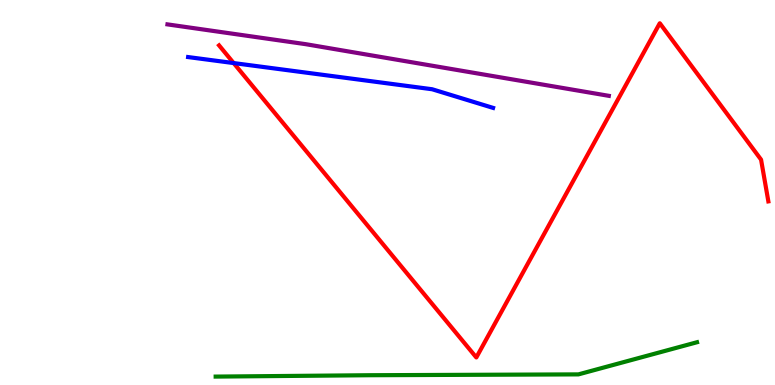[{'lines': ['blue', 'red'], 'intersections': [{'x': 3.01, 'y': 8.36}]}, {'lines': ['green', 'red'], 'intersections': []}, {'lines': ['purple', 'red'], 'intersections': []}, {'lines': ['blue', 'green'], 'intersections': []}, {'lines': ['blue', 'purple'], 'intersections': []}, {'lines': ['green', 'purple'], 'intersections': []}]